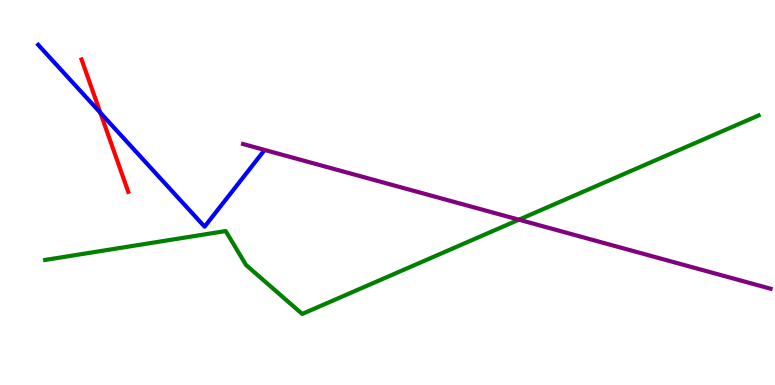[{'lines': ['blue', 'red'], 'intersections': [{'x': 1.3, 'y': 7.07}]}, {'lines': ['green', 'red'], 'intersections': []}, {'lines': ['purple', 'red'], 'intersections': []}, {'lines': ['blue', 'green'], 'intersections': []}, {'lines': ['blue', 'purple'], 'intersections': []}, {'lines': ['green', 'purple'], 'intersections': [{'x': 6.7, 'y': 4.29}]}]